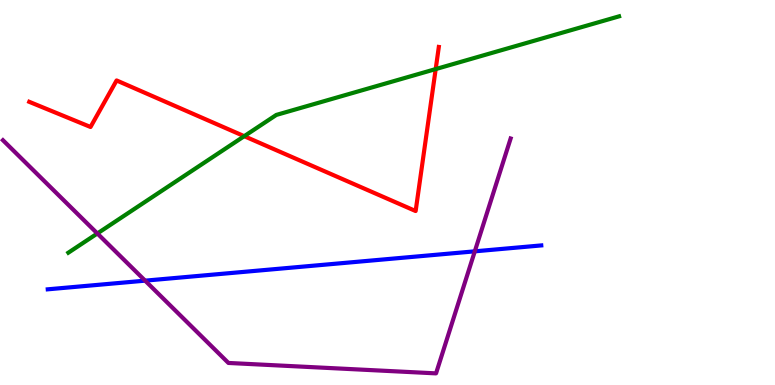[{'lines': ['blue', 'red'], 'intersections': []}, {'lines': ['green', 'red'], 'intersections': [{'x': 3.15, 'y': 6.46}, {'x': 5.62, 'y': 8.21}]}, {'lines': ['purple', 'red'], 'intersections': []}, {'lines': ['blue', 'green'], 'intersections': []}, {'lines': ['blue', 'purple'], 'intersections': [{'x': 1.87, 'y': 2.71}, {'x': 6.13, 'y': 3.47}]}, {'lines': ['green', 'purple'], 'intersections': [{'x': 1.26, 'y': 3.94}]}]